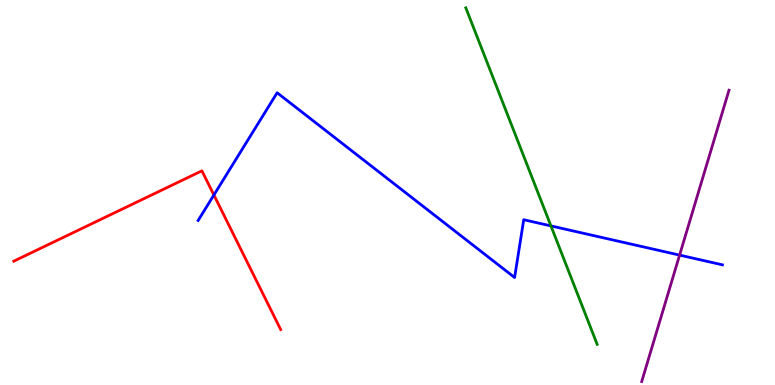[{'lines': ['blue', 'red'], 'intersections': [{'x': 2.76, 'y': 4.94}]}, {'lines': ['green', 'red'], 'intersections': []}, {'lines': ['purple', 'red'], 'intersections': []}, {'lines': ['blue', 'green'], 'intersections': [{'x': 7.11, 'y': 4.13}]}, {'lines': ['blue', 'purple'], 'intersections': [{'x': 8.77, 'y': 3.37}]}, {'lines': ['green', 'purple'], 'intersections': []}]